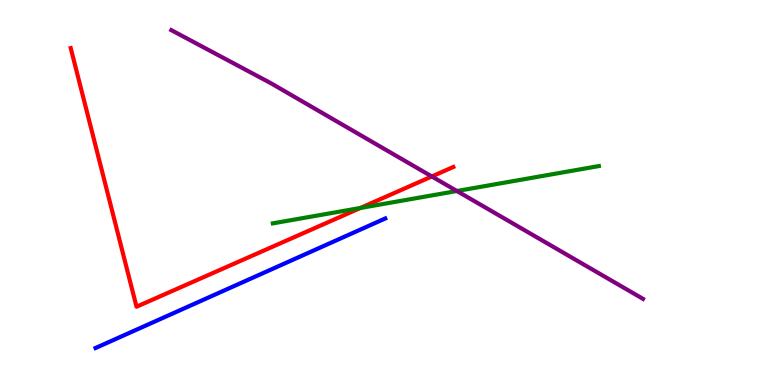[{'lines': ['blue', 'red'], 'intersections': []}, {'lines': ['green', 'red'], 'intersections': [{'x': 4.65, 'y': 4.6}]}, {'lines': ['purple', 'red'], 'intersections': [{'x': 5.57, 'y': 5.42}]}, {'lines': ['blue', 'green'], 'intersections': []}, {'lines': ['blue', 'purple'], 'intersections': []}, {'lines': ['green', 'purple'], 'intersections': [{'x': 5.9, 'y': 5.04}]}]